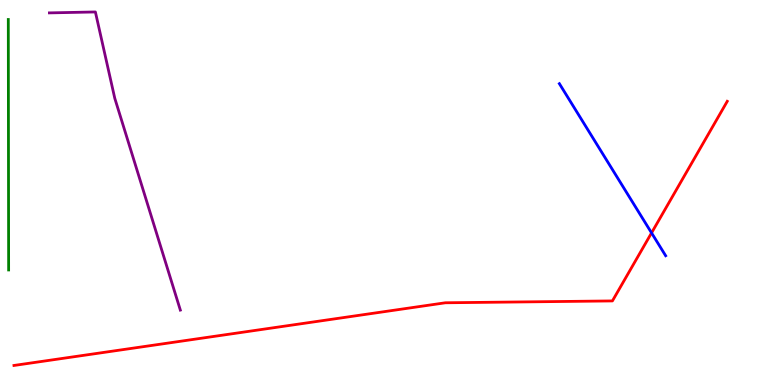[{'lines': ['blue', 'red'], 'intersections': [{'x': 8.41, 'y': 3.95}]}, {'lines': ['green', 'red'], 'intersections': []}, {'lines': ['purple', 'red'], 'intersections': []}, {'lines': ['blue', 'green'], 'intersections': []}, {'lines': ['blue', 'purple'], 'intersections': []}, {'lines': ['green', 'purple'], 'intersections': []}]